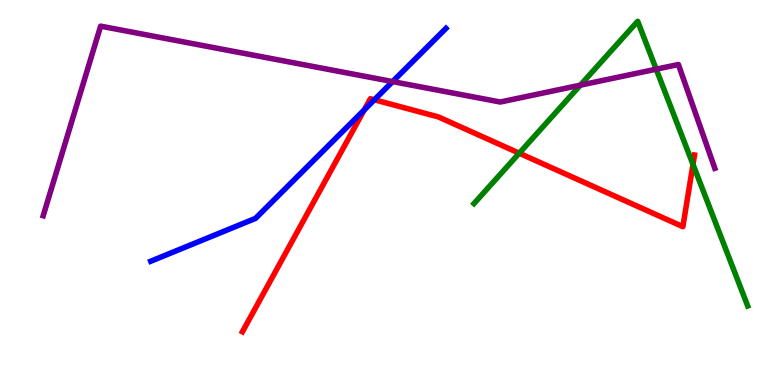[{'lines': ['blue', 'red'], 'intersections': [{'x': 4.7, 'y': 7.14}, {'x': 4.83, 'y': 7.41}]}, {'lines': ['green', 'red'], 'intersections': [{'x': 6.7, 'y': 6.02}, {'x': 8.94, 'y': 5.73}]}, {'lines': ['purple', 'red'], 'intersections': []}, {'lines': ['blue', 'green'], 'intersections': []}, {'lines': ['blue', 'purple'], 'intersections': [{'x': 5.07, 'y': 7.88}]}, {'lines': ['green', 'purple'], 'intersections': [{'x': 7.49, 'y': 7.79}, {'x': 8.47, 'y': 8.2}]}]